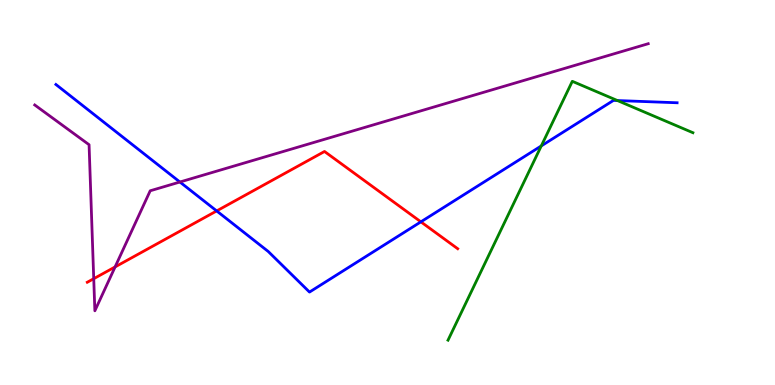[{'lines': ['blue', 'red'], 'intersections': [{'x': 2.8, 'y': 4.52}, {'x': 5.43, 'y': 4.24}]}, {'lines': ['green', 'red'], 'intersections': []}, {'lines': ['purple', 'red'], 'intersections': [{'x': 1.21, 'y': 2.76}, {'x': 1.49, 'y': 3.07}]}, {'lines': ['blue', 'green'], 'intersections': [{'x': 6.98, 'y': 6.21}, {'x': 7.97, 'y': 7.39}]}, {'lines': ['blue', 'purple'], 'intersections': [{'x': 2.32, 'y': 5.27}]}, {'lines': ['green', 'purple'], 'intersections': []}]